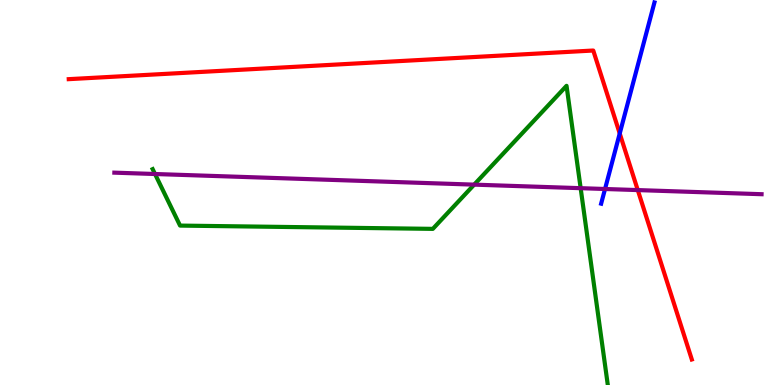[{'lines': ['blue', 'red'], 'intersections': [{'x': 8.0, 'y': 6.53}]}, {'lines': ['green', 'red'], 'intersections': []}, {'lines': ['purple', 'red'], 'intersections': [{'x': 8.23, 'y': 5.06}]}, {'lines': ['blue', 'green'], 'intersections': []}, {'lines': ['blue', 'purple'], 'intersections': [{'x': 7.81, 'y': 5.09}]}, {'lines': ['green', 'purple'], 'intersections': [{'x': 2.0, 'y': 5.48}, {'x': 6.12, 'y': 5.2}, {'x': 7.49, 'y': 5.11}]}]